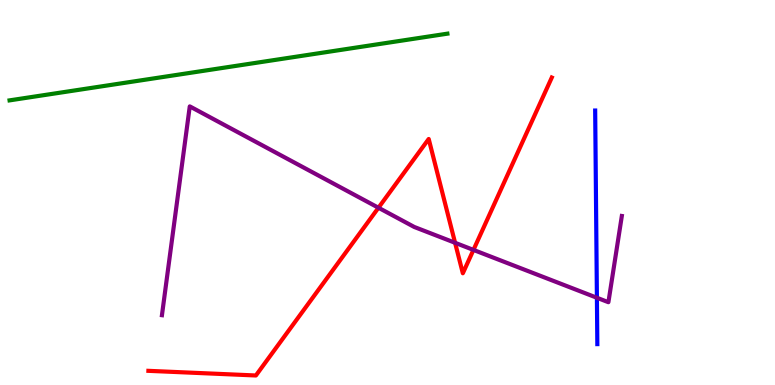[{'lines': ['blue', 'red'], 'intersections': []}, {'lines': ['green', 'red'], 'intersections': []}, {'lines': ['purple', 'red'], 'intersections': [{'x': 4.88, 'y': 4.6}, {'x': 5.87, 'y': 3.69}, {'x': 6.11, 'y': 3.51}]}, {'lines': ['blue', 'green'], 'intersections': []}, {'lines': ['blue', 'purple'], 'intersections': [{'x': 7.7, 'y': 2.27}]}, {'lines': ['green', 'purple'], 'intersections': []}]